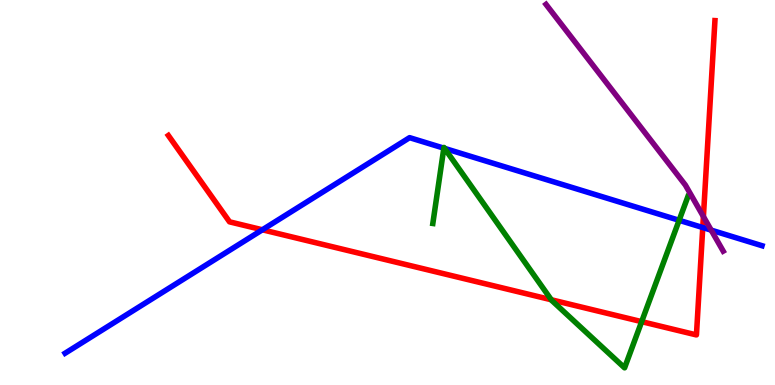[{'lines': ['blue', 'red'], 'intersections': [{'x': 3.39, 'y': 4.03}, {'x': 9.07, 'y': 4.09}]}, {'lines': ['green', 'red'], 'intersections': [{'x': 7.11, 'y': 2.21}, {'x': 8.28, 'y': 1.65}]}, {'lines': ['purple', 'red'], 'intersections': [{'x': 9.08, 'y': 4.38}]}, {'lines': ['blue', 'green'], 'intersections': [{'x': 5.73, 'y': 6.15}, {'x': 5.74, 'y': 6.15}, {'x': 8.76, 'y': 4.28}]}, {'lines': ['blue', 'purple'], 'intersections': [{'x': 9.18, 'y': 4.02}]}, {'lines': ['green', 'purple'], 'intersections': []}]